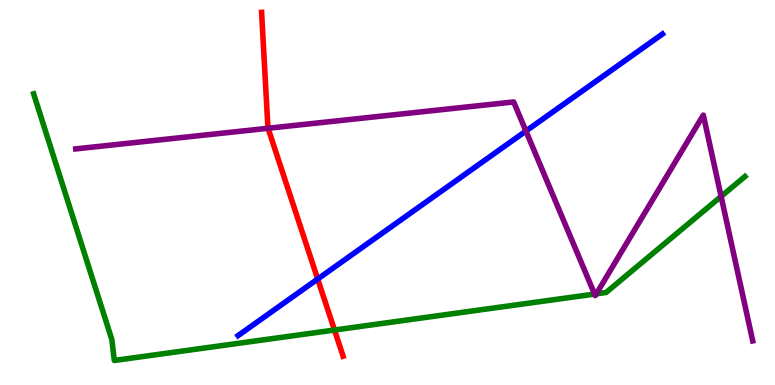[{'lines': ['blue', 'red'], 'intersections': [{'x': 4.1, 'y': 2.75}]}, {'lines': ['green', 'red'], 'intersections': [{'x': 4.32, 'y': 1.43}]}, {'lines': ['purple', 'red'], 'intersections': [{'x': 3.46, 'y': 6.67}]}, {'lines': ['blue', 'green'], 'intersections': []}, {'lines': ['blue', 'purple'], 'intersections': [{'x': 6.79, 'y': 6.6}]}, {'lines': ['green', 'purple'], 'intersections': [{'x': 7.67, 'y': 2.36}, {'x': 7.69, 'y': 2.37}, {'x': 9.3, 'y': 4.9}]}]